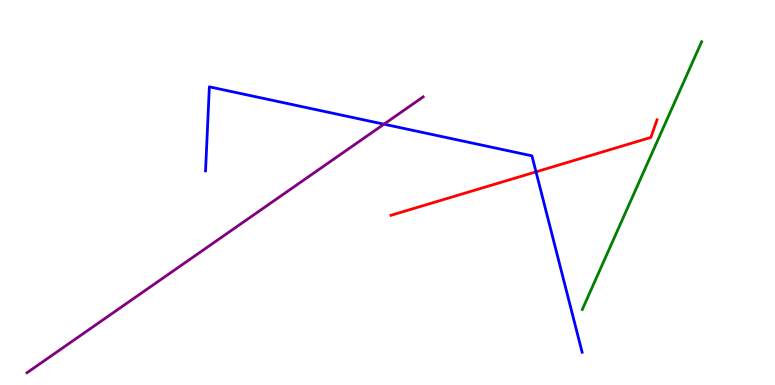[{'lines': ['blue', 'red'], 'intersections': [{'x': 6.92, 'y': 5.54}]}, {'lines': ['green', 'red'], 'intersections': []}, {'lines': ['purple', 'red'], 'intersections': []}, {'lines': ['blue', 'green'], 'intersections': []}, {'lines': ['blue', 'purple'], 'intersections': [{'x': 4.95, 'y': 6.77}]}, {'lines': ['green', 'purple'], 'intersections': []}]